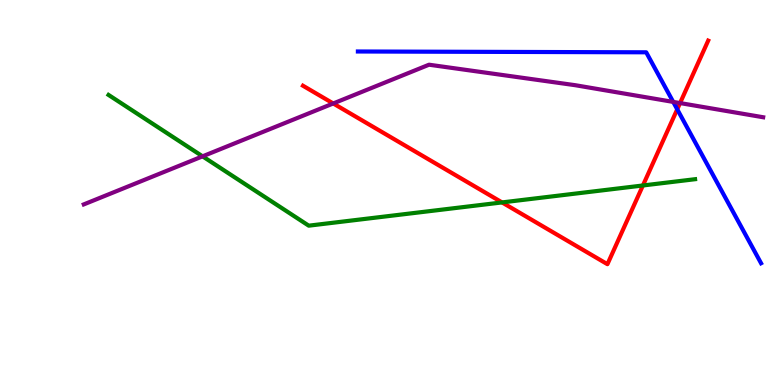[{'lines': ['blue', 'red'], 'intersections': [{'x': 8.74, 'y': 7.16}]}, {'lines': ['green', 'red'], 'intersections': [{'x': 6.48, 'y': 4.74}, {'x': 8.3, 'y': 5.18}]}, {'lines': ['purple', 'red'], 'intersections': [{'x': 4.3, 'y': 7.31}, {'x': 8.77, 'y': 7.32}]}, {'lines': ['blue', 'green'], 'intersections': []}, {'lines': ['blue', 'purple'], 'intersections': [{'x': 8.69, 'y': 7.35}]}, {'lines': ['green', 'purple'], 'intersections': [{'x': 2.61, 'y': 5.94}]}]